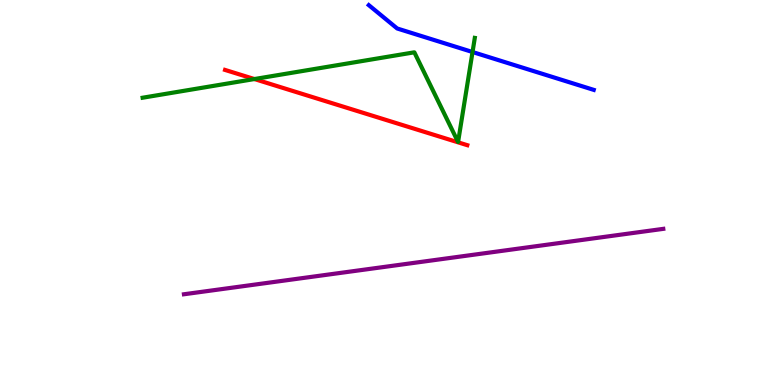[{'lines': ['blue', 'red'], 'intersections': []}, {'lines': ['green', 'red'], 'intersections': [{'x': 3.28, 'y': 7.95}]}, {'lines': ['purple', 'red'], 'intersections': []}, {'lines': ['blue', 'green'], 'intersections': [{'x': 6.1, 'y': 8.65}]}, {'lines': ['blue', 'purple'], 'intersections': []}, {'lines': ['green', 'purple'], 'intersections': []}]